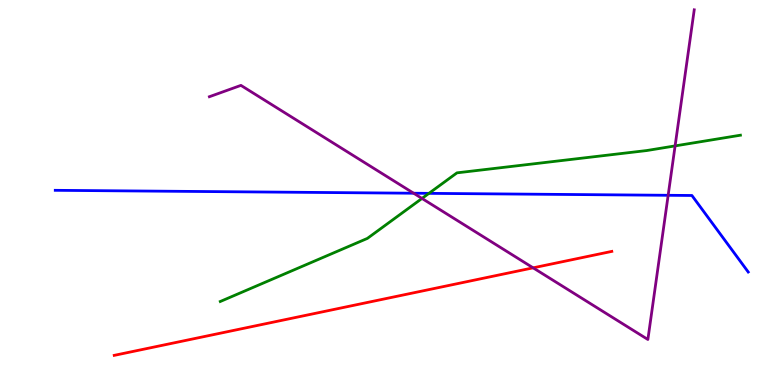[{'lines': ['blue', 'red'], 'intersections': []}, {'lines': ['green', 'red'], 'intersections': []}, {'lines': ['purple', 'red'], 'intersections': [{'x': 6.88, 'y': 3.04}]}, {'lines': ['blue', 'green'], 'intersections': [{'x': 5.53, 'y': 4.98}]}, {'lines': ['blue', 'purple'], 'intersections': [{'x': 5.34, 'y': 4.98}, {'x': 8.62, 'y': 4.93}]}, {'lines': ['green', 'purple'], 'intersections': [{'x': 5.45, 'y': 4.85}, {'x': 8.71, 'y': 6.21}]}]